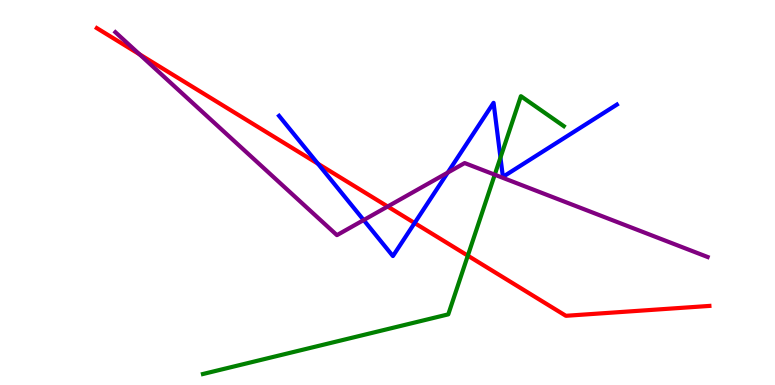[{'lines': ['blue', 'red'], 'intersections': [{'x': 4.1, 'y': 5.75}, {'x': 5.35, 'y': 4.21}]}, {'lines': ['green', 'red'], 'intersections': [{'x': 6.04, 'y': 3.36}]}, {'lines': ['purple', 'red'], 'intersections': [{'x': 1.8, 'y': 8.59}, {'x': 5.0, 'y': 4.64}]}, {'lines': ['blue', 'green'], 'intersections': [{'x': 6.46, 'y': 5.91}]}, {'lines': ['blue', 'purple'], 'intersections': [{'x': 4.69, 'y': 4.28}, {'x': 5.78, 'y': 5.52}]}, {'lines': ['green', 'purple'], 'intersections': [{'x': 6.38, 'y': 5.46}]}]